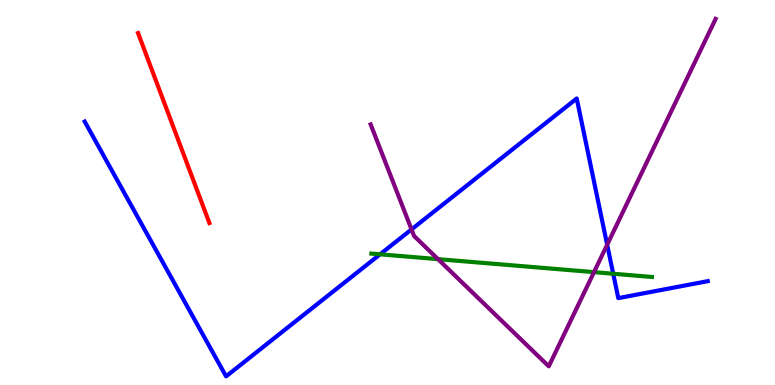[{'lines': ['blue', 'red'], 'intersections': []}, {'lines': ['green', 'red'], 'intersections': []}, {'lines': ['purple', 'red'], 'intersections': []}, {'lines': ['blue', 'green'], 'intersections': [{'x': 4.9, 'y': 3.39}, {'x': 7.91, 'y': 2.89}]}, {'lines': ['blue', 'purple'], 'intersections': [{'x': 5.31, 'y': 4.04}, {'x': 7.83, 'y': 3.64}]}, {'lines': ['green', 'purple'], 'intersections': [{'x': 5.65, 'y': 3.27}, {'x': 7.66, 'y': 2.93}]}]